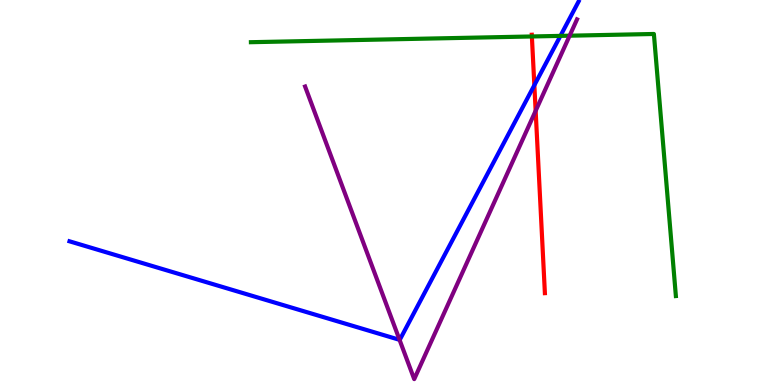[{'lines': ['blue', 'red'], 'intersections': [{'x': 6.89, 'y': 7.79}]}, {'lines': ['green', 'red'], 'intersections': [{'x': 6.86, 'y': 9.05}]}, {'lines': ['purple', 'red'], 'intersections': [{'x': 6.91, 'y': 7.12}]}, {'lines': ['blue', 'green'], 'intersections': [{'x': 7.23, 'y': 9.07}]}, {'lines': ['blue', 'purple'], 'intersections': [{'x': 5.16, 'y': 1.17}]}, {'lines': ['green', 'purple'], 'intersections': [{'x': 7.35, 'y': 9.07}]}]